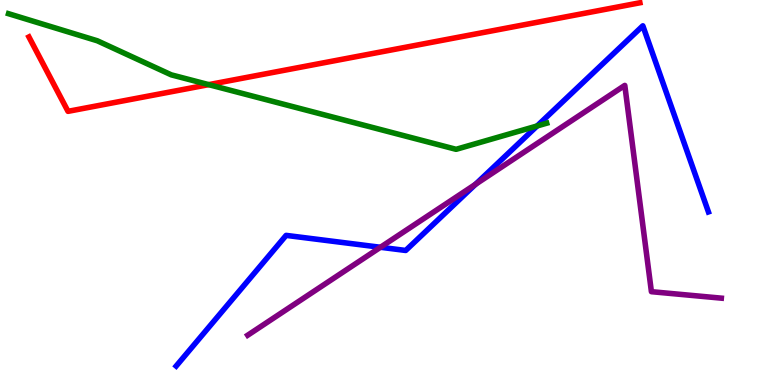[{'lines': ['blue', 'red'], 'intersections': []}, {'lines': ['green', 'red'], 'intersections': [{'x': 2.69, 'y': 7.8}]}, {'lines': ['purple', 'red'], 'intersections': []}, {'lines': ['blue', 'green'], 'intersections': [{'x': 6.93, 'y': 6.73}]}, {'lines': ['blue', 'purple'], 'intersections': [{'x': 4.91, 'y': 3.58}, {'x': 6.14, 'y': 5.21}]}, {'lines': ['green', 'purple'], 'intersections': []}]